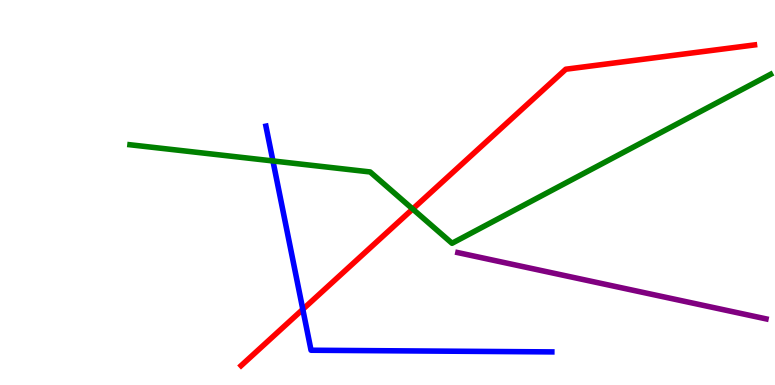[{'lines': ['blue', 'red'], 'intersections': [{'x': 3.91, 'y': 1.97}]}, {'lines': ['green', 'red'], 'intersections': [{'x': 5.33, 'y': 4.57}]}, {'lines': ['purple', 'red'], 'intersections': []}, {'lines': ['blue', 'green'], 'intersections': [{'x': 3.52, 'y': 5.82}]}, {'lines': ['blue', 'purple'], 'intersections': []}, {'lines': ['green', 'purple'], 'intersections': []}]